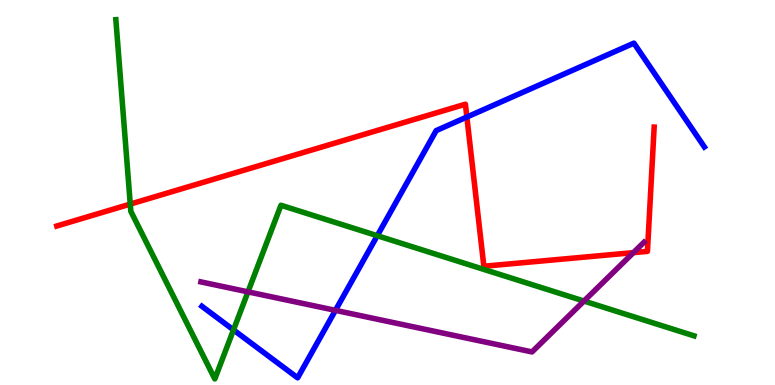[{'lines': ['blue', 'red'], 'intersections': [{'x': 6.02, 'y': 6.96}]}, {'lines': ['green', 'red'], 'intersections': [{'x': 1.68, 'y': 4.7}]}, {'lines': ['purple', 'red'], 'intersections': [{'x': 8.17, 'y': 3.44}]}, {'lines': ['blue', 'green'], 'intersections': [{'x': 3.01, 'y': 1.43}, {'x': 4.87, 'y': 3.88}]}, {'lines': ['blue', 'purple'], 'intersections': [{'x': 4.33, 'y': 1.94}]}, {'lines': ['green', 'purple'], 'intersections': [{'x': 3.2, 'y': 2.42}, {'x': 7.54, 'y': 2.18}]}]